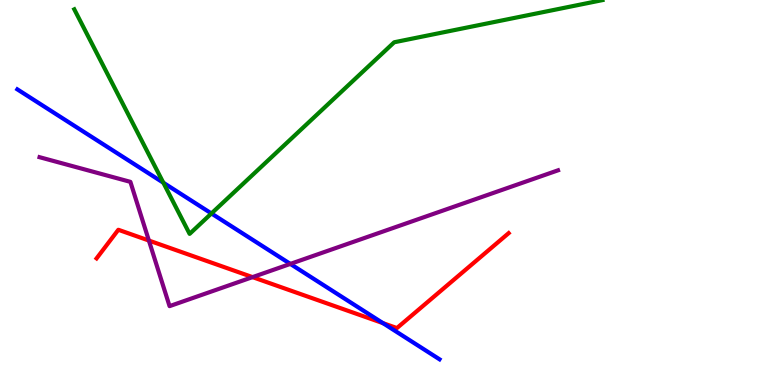[{'lines': ['blue', 'red'], 'intersections': [{'x': 4.94, 'y': 1.61}]}, {'lines': ['green', 'red'], 'intersections': []}, {'lines': ['purple', 'red'], 'intersections': [{'x': 1.92, 'y': 3.75}, {'x': 3.26, 'y': 2.8}]}, {'lines': ['blue', 'green'], 'intersections': [{'x': 2.11, 'y': 5.25}, {'x': 2.73, 'y': 4.46}]}, {'lines': ['blue', 'purple'], 'intersections': [{'x': 3.75, 'y': 3.15}]}, {'lines': ['green', 'purple'], 'intersections': []}]